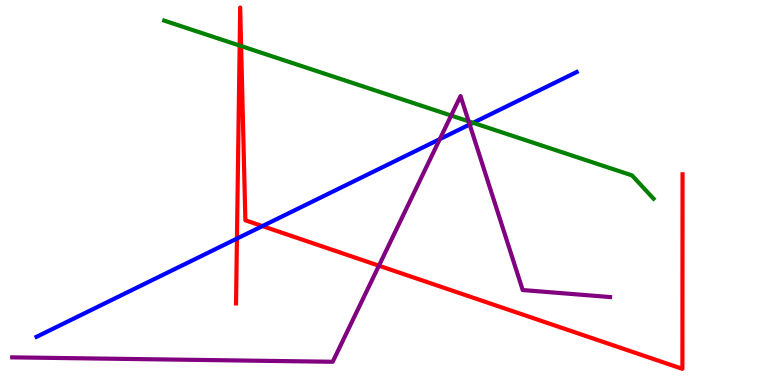[{'lines': ['blue', 'red'], 'intersections': [{'x': 3.06, 'y': 3.8}, {'x': 3.39, 'y': 4.13}]}, {'lines': ['green', 'red'], 'intersections': [{'x': 3.09, 'y': 8.82}, {'x': 3.11, 'y': 8.8}]}, {'lines': ['purple', 'red'], 'intersections': [{'x': 4.89, 'y': 3.1}]}, {'lines': ['blue', 'green'], 'intersections': [{'x': 6.1, 'y': 6.81}]}, {'lines': ['blue', 'purple'], 'intersections': [{'x': 5.67, 'y': 6.39}, {'x': 6.06, 'y': 6.77}]}, {'lines': ['green', 'purple'], 'intersections': [{'x': 5.82, 'y': 7.0}, {'x': 6.05, 'y': 6.85}]}]